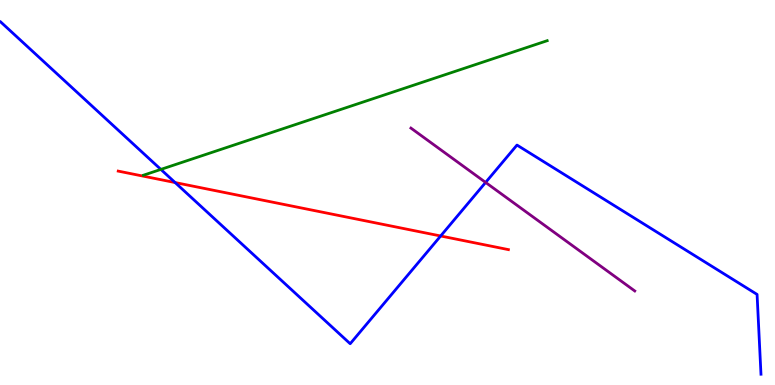[{'lines': ['blue', 'red'], 'intersections': [{'x': 2.26, 'y': 5.26}, {'x': 5.69, 'y': 3.87}]}, {'lines': ['green', 'red'], 'intersections': []}, {'lines': ['purple', 'red'], 'intersections': []}, {'lines': ['blue', 'green'], 'intersections': [{'x': 2.08, 'y': 5.6}]}, {'lines': ['blue', 'purple'], 'intersections': [{'x': 6.27, 'y': 5.26}]}, {'lines': ['green', 'purple'], 'intersections': []}]